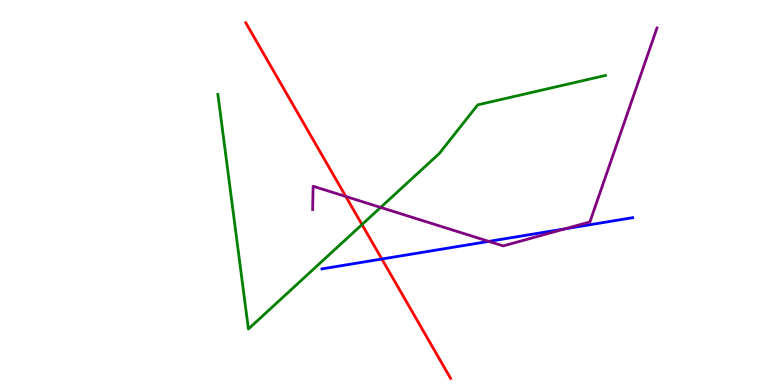[{'lines': ['blue', 'red'], 'intersections': [{'x': 4.93, 'y': 3.27}]}, {'lines': ['green', 'red'], 'intersections': [{'x': 4.67, 'y': 4.17}]}, {'lines': ['purple', 'red'], 'intersections': [{'x': 4.46, 'y': 4.9}]}, {'lines': ['blue', 'green'], 'intersections': []}, {'lines': ['blue', 'purple'], 'intersections': [{'x': 6.31, 'y': 3.73}, {'x': 7.29, 'y': 4.06}]}, {'lines': ['green', 'purple'], 'intersections': [{'x': 4.91, 'y': 4.61}]}]